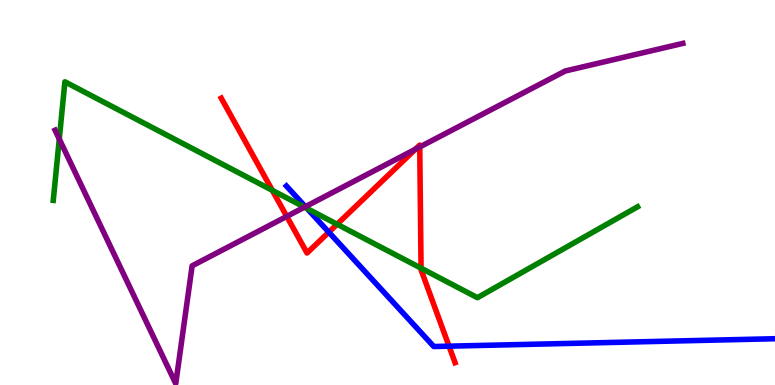[{'lines': ['blue', 'red'], 'intersections': [{'x': 4.24, 'y': 3.97}, {'x': 5.79, 'y': 1.01}]}, {'lines': ['green', 'red'], 'intersections': [{'x': 3.51, 'y': 5.06}, {'x': 4.35, 'y': 4.18}, {'x': 5.43, 'y': 3.03}]}, {'lines': ['purple', 'red'], 'intersections': [{'x': 3.7, 'y': 4.38}, {'x': 5.36, 'y': 6.12}, {'x': 5.42, 'y': 6.18}]}, {'lines': ['blue', 'green'], 'intersections': [{'x': 3.96, 'y': 4.58}]}, {'lines': ['blue', 'purple'], 'intersections': [{'x': 3.94, 'y': 4.63}]}, {'lines': ['green', 'purple'], 'intersections': [{'x': 0.765, 'y': 6.39}, {'x': 3.93, 'y': 4.62}]}]